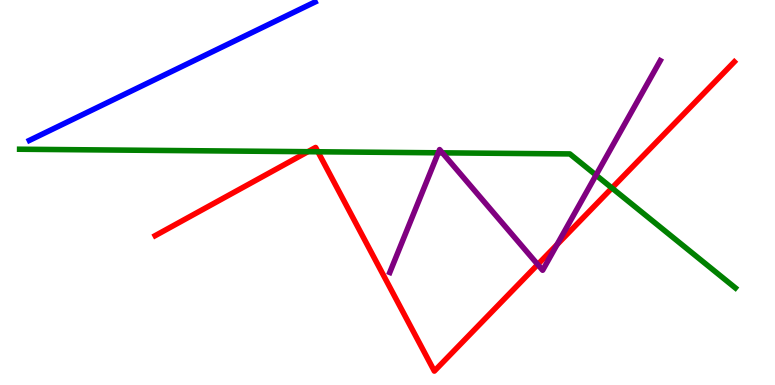[{'lines': ['blue', 'red'], 'intersections': []}, {'lines': ['green', 'red'], 'intersections': [{'x': 3.97, 'y': 6.06}, {'x': 4.1, 'y': 6.06}, {'x': 7.9, 'y': 5.12}]}, {'lines': ['purple', 'red'], 'intersections': [{'x': 6.94, 'y': 3.13}, {'x': 7.19, 'y': 3.65}]}, {'lines': ['blue', 'green'], 'intersections': []}, {'lines': ['blue', 'purple'], 'intersections': []}, {'lines': ['green', 'purple'], 'intersections': [{'x': 5.66, 'y': 6.03}, {'x': 5.71, 'y': 6.03}, {'x': 7.69, 'y': 5.45}]}]